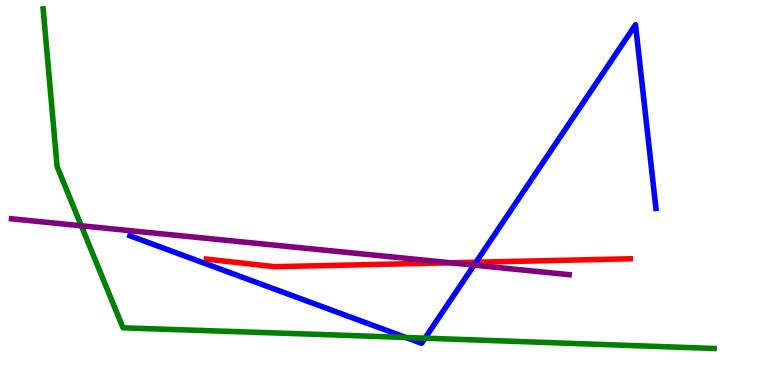[{'lines': ['blue', 'red'], 'intersections': [{'x': 6.14, 'y': 3.19}]}, {'lines': ['green', 'red'], 'intersections': []}, {'lines': ['purple', 'red'], 'intersections': [{'x': 5.81, 'y': 3.17}]}, {'lines': ['blue', 'green'], 'intersections': [{'x': 5.24, 'y': 1.23}, {'x': 5.48, 'y': 1.22}]}, {'lines': ['blue', 'purple'], 'intersections': [{'x': 6.12, 'y': 3.11}]}, {'lines': ['green', 'purple'], 'intersections': [{'x': 1.05, 'y': 4.14}]}]